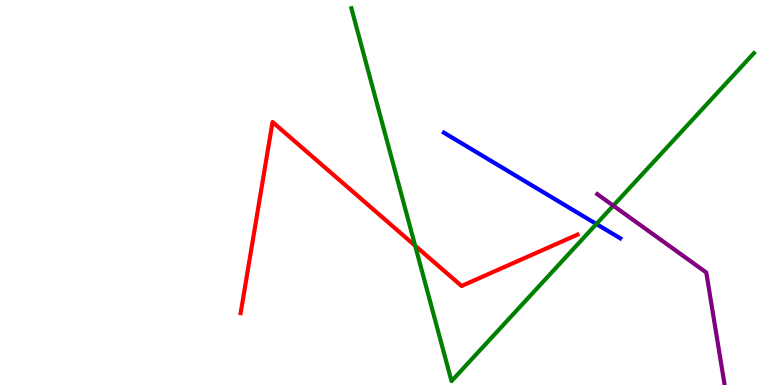[{'lines': ['blue', 'red'], 'intersections': []}, {'lines': ['green', 'red'], 'intersections': [{'x': 5.36, 'y': 3.62}]}, {'lines': ['purple', 'red'], 'intersections': []}, {'lines': ['blue', 'green'], 'intersections': [{'x': 7.7, 'y': 4.18}]}, {'lines': ['blue', 'purple'], 'intersections': []}, {'lines': ['green', 'purple'], 'intersections': [{'x': 7.91, 'y': 4.66}]}]